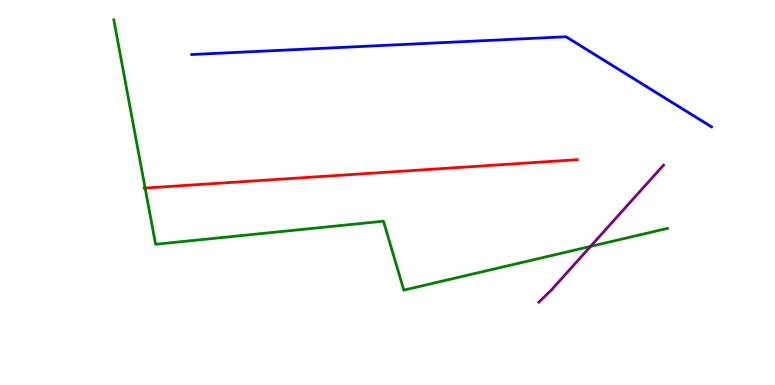[{'lines': ['blue', 'red'], 'intersections': []}, {'lines': ['green', 'red'], 'intersections': [{'x': 1.87, 'y': 5.12}]}, {'lines': ['purple', 'red'], 'intersections': []}, {'lines': ['blue', 'green'], 'intersections': []}, {'lines': ['blue', 'purple'], 'intersections': []}, {'lines': ['green', 'purple'], 'intersections': [{'x': 7.62, 'y': 3.6}]}]